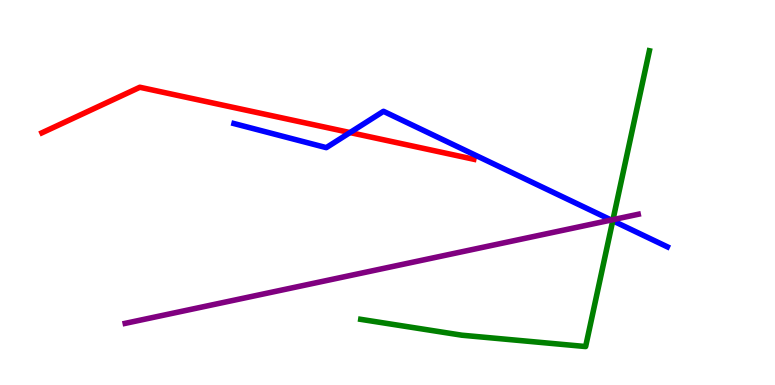[{'lines': ['blue', 'red'], 'intersections': [{'x': 4.52, 'y': 6.56}]}, {'lines': ['green', 'red'], 'intersections': []}, {'lines': ['purple', 'red'], 'intersections': []}, {'lines': ['blue', 'green'], 'intersections': [{'x': 7.91, 'y': 4.27}]}, {'lines': ['blue', 'purple'], 'intersections': [{'x': 7.89, 'y': 4.29}]}, {'lines': ['green', 'purple'], 'intersections': [{'x': 7.91, 'y': 4.29}]}]